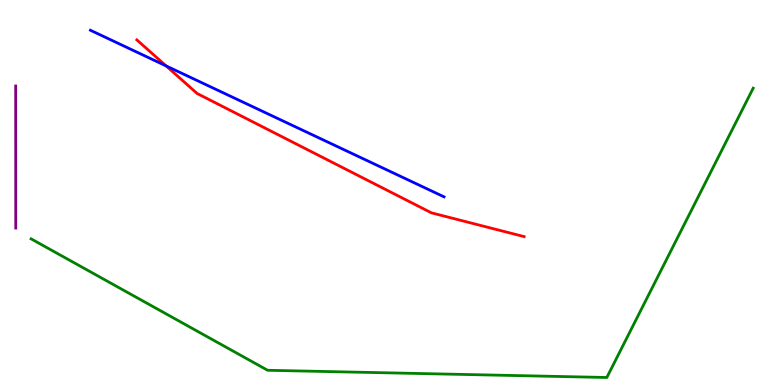[{'lines': ['blue', 'red'], 'intersections': [{'x': 2.14, 'y': 8.29}]}, {'lines': ['green', 'red'], 'intersections': []}, {'lines': ['purple', 'red'], 'intersections': []}, {'lines': ['blue', 'green'], 'intersections': []}, {'lines': ['blue', 'purple'], 'intersections': []}, {'lines': ['green', 'purple'], 'intersections': []}]